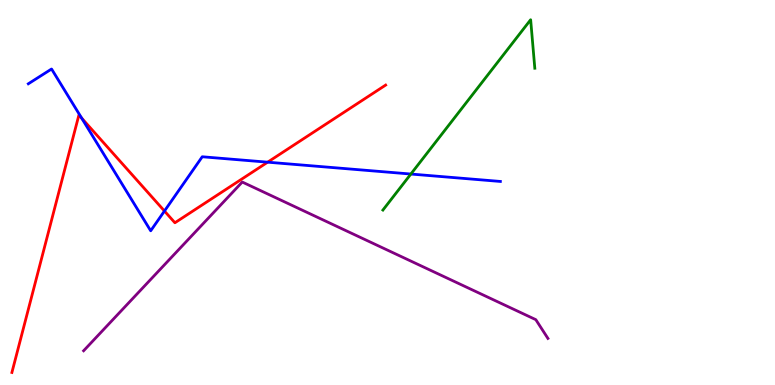[{'lines': ['blue', 'red'], 'intersections': [{'x': 1.05, 'y': 6.93}, {'x': 2.12, 'y': 4.52}, {'x': 3.45, 'y': 5.79}]}, {'lines': ['green', 'red'], 'intersections': []}, {'lines': ['purple', 'red'], 'intersections': []}, {'lines': ['blue', 'green'], 'intersections': [{'x': 5.3, 'y': 5.48}]}, {'lines': ['blue', 'purple'], 'intersections': []}, {'lines': ['green', 'purple'], 'intersections': []}]